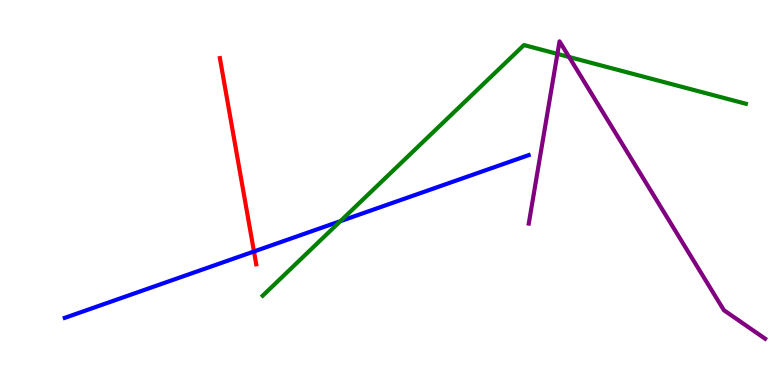[{'lines': ['blue', 'red'], 'intersections': [{'x': 3.28, 'y': 3.47}]}, {'lines': ['green', 'red'], 'intersections': []}, {'lines': ['purple', 'red'], 'intersections': []}, {'lines': ['blue', 'green'], 'intersections': [{'x': 4.39, 'y': 4.26}]}, {'lines': ['blue', 'purple'], 'intersections': []}, {'lines': ['green', 'purple'], 'intersections': [{'x': 7.19, 'y': 8.6}, {'x': 7.34, 'y': 8.52}]}]